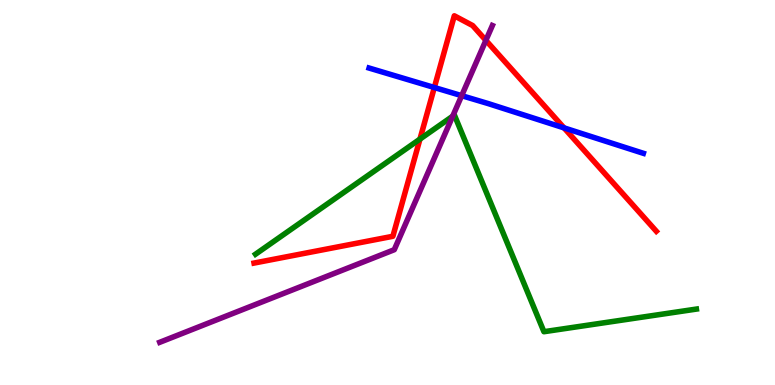[{'lines': ['blue', 'red'], 'intersections': [{'x': 5.6, 'y': 7.73}, {'x': 7.28, 'y': 6.68}]}, {'lines': ['green', 'red'], 'intersections': [{'x': 5.42, 'y': 6.39}]}, {'lines': ['purple', 'red'], 'intersections': [{'x': 6.27, 'y': 8.95}]}, {'lines': ['blue', 'green'], 'intersections': []}, {'lines': ['blue', 'purple'], 'intersections': [{'x': 5.96, 'y': 7.52}]}, {'lines': ['green', 'purple'], 'intersections': [{'x': 5.84, 'y': 6.98}]}]